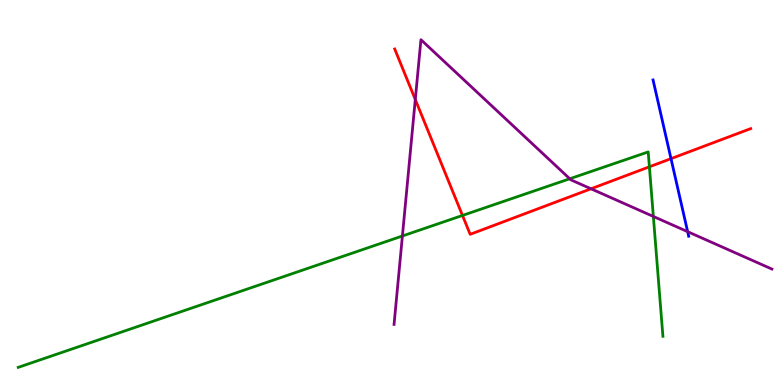[{'lines': ['blue', 'red'], 'intersections': [{'x': 8.66, 'y': 5.88}]}, {'lines': ['green', 'red'], 'intersections': [{'x': 5.97, 'y': 4.4}, {'x': 8.38, 'y': 5.67}]}, {'lines': ['purple', 'red'], 'intersections': [{'x': 5.36, 'y': 7.42}, {'x': 7.63, 'y': 5.1}]}, {'lines': ['blue', 'green'], 'intersections': []}, {'lines': ['blue', 'purple'], 'intersections': [{'x': 8.87, 'y': 3.98}]}, {'lines': ['green', 'purple'], 'intersections': [{'x': 5.19, 'y': 3.87}, {'x': 7.35, 'y': 5.36}, {'x': 8.43, 'y': 4.38}]}]